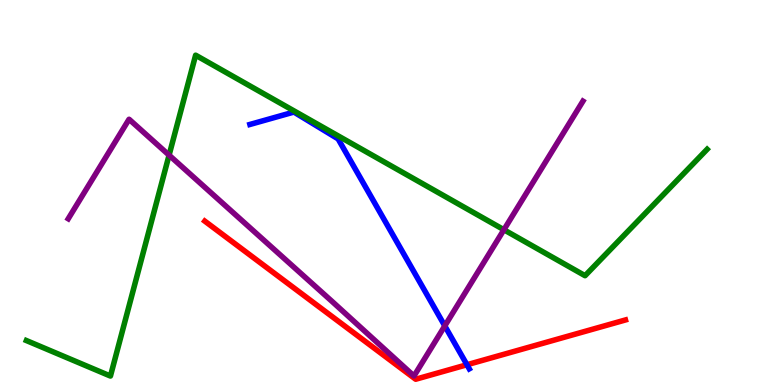[{'lines': ['blue', 'red'], 'intersections': [{'x': 6.03, 'y': 0.526}]}, {'lines': ['green', 'red'], 'intersections': []}, {'lines': ['purple', 'red'], 'intersections': []}, {'lines': ['blue', 'green'], 'intersections': []}, {'lines': ['blue', 'purple'], 'intersections': [{'x': 5.74, 'y': 1.53}]}, {'lines': ['green', 'purple'], 'intersections': [{'x': 2.18, 'y': 5.97}, {'x': 6.5, 'y': 4.03}]}]